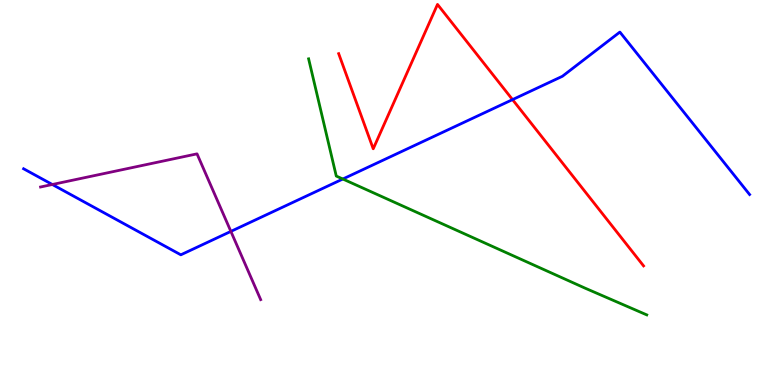[{'lines': ['blue', 'red'], 'intersections': [{'x': 6.61, 'y': 7.41}]}, {'lines': ['green', 'red'], 'intersections': []}, {'lines': ['purple', 'red'], 'intersections': []}, {'lines': ['blue', 'green'], 'intersections': [{'x': 4.42, 'y': 5.35}]}, {'lines': ['blue', 'purple'], 'intersections': [{'x': 0.675, 'y': 5.21}, {'x': 2.98, 'y': 3.99}]}, {'lines': ['green', 'purple'], 'intersections': []}]